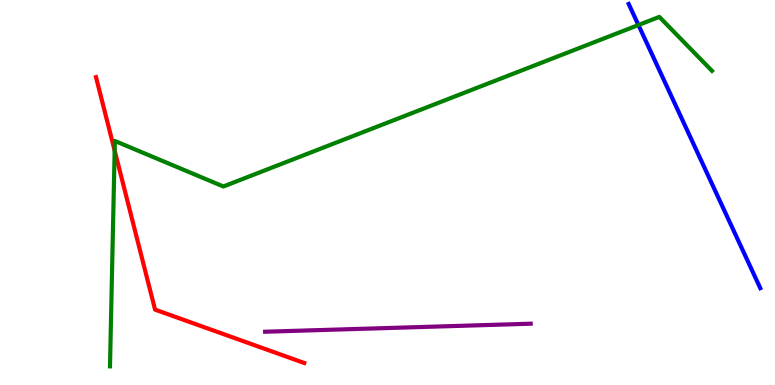[{'lines': ['blue', 'red'], 'intersections': []}, {'lines': ['green', 'red'], 'intersections': [{'x': 1.48, 'y': 6.09}]}, {'lines': ['purple', 'red'], 'intersections': []}, {'lines': ['blue', 'green'], 'intersections': [{'x': 8.24, 'y': 9.35}]}, {'lines': ['blue', 'purple'], 'intersections': []}, {'lines': ['green', 'purple'], 'intersections': []}]